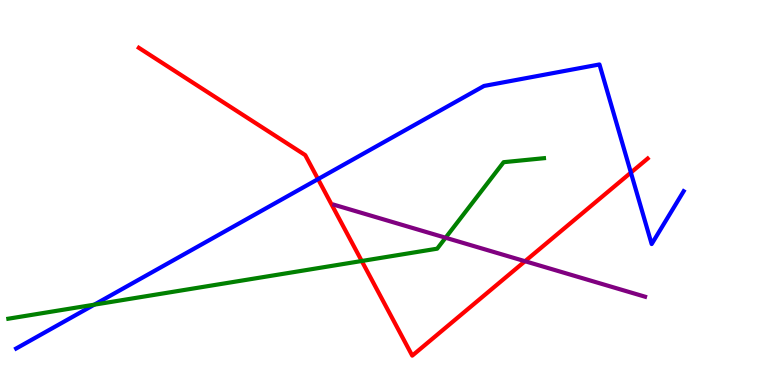[{'lines': ['blue', 'red'], 'intersections': [{'x': 4.1, 'y': 5.35}, {'x': 8.14, 'y': 5.52}]}, {'lines': ['green', 'red'], 'intersections': [{'x': 4.67, 'y': 3.22}]}, {'lines': ['purple', 'red'], 'intersections': [{'x': 6.77, 'y': 3.22}]}, {'lines': ['blue', 'green'], 'intersections': [{'x': 1.22, 'y': 2.09}]}, {'lines': ['blue', 'purple'], 'intersections': []}, {'lines': ['green', 'purple'], 'intersections': [{'x': 5.75, 'y': 3.83}]}]